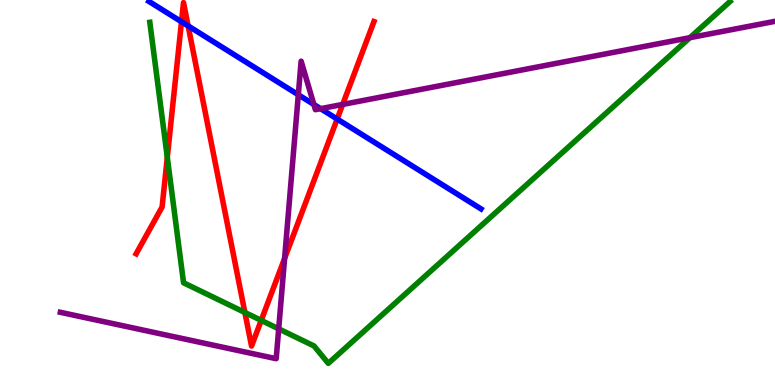[{'lines': ['blue', 'red'], 'intersections': [{'x': 2.34, 'y': 9.43}, {'x': 2.43, 'y': 9.33}, {'x': 4.35, 'y': 6.91}]}, {'lines': ['green', 'red'], 'intersections': [{'x': 2.16, 'y': 5.91}, {'x': 3.16, 'y': 1.88}, {'x': 3.37, 'y': 1.68}]}, {'lines': ['purple', 'red'], 'intersections': [{'x': 3.67, 'y': 3.29}, {'x': 4.42, 'y': 7.29}]}, {'lines': ['blue', 'green'], 'intersections': []}, {'lines': ['blue', 'purple'], 'intersections': [{'x': 3.85, 'y': 7.54}, {'x': 4.05, 'y': 7.29}, {'x': 4.14, 'y': 7.18}]}, {'lines': ['green', 'purple'], 'intersections': [{'x': 3.6, 'y': 1.46}, {'x': 8.9, 'y': 9.02}]}]